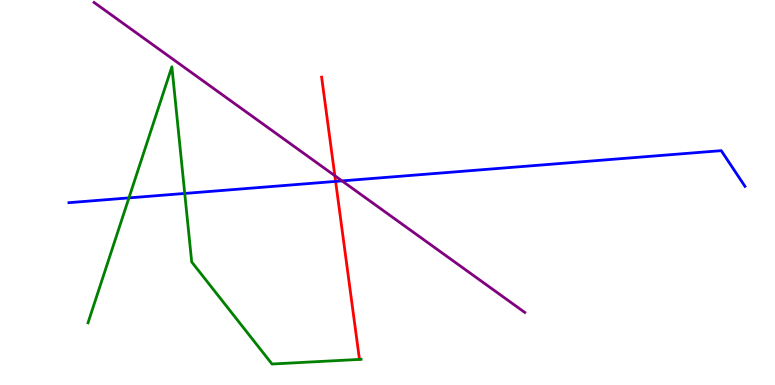[{'lines': ['blue', 'red'], 'intersections': [{'x': 4.33, 'y': 5.29}]}, {'lines': ['green', 'red'], 'intersections': []}, {'lines': ['purple', 'red'], 'intersections': [{'x': 4.32, 'y': 5.44}]}, {'lines': ['blue', 'green'], 'intersections': [{'x': 1.66, 'y': 4.86}, {'x': 2.38, 'y': 4.98}]}, {'lines': ['blue', 'purple'], 'intersections': [{'x': 4.41, 'y': 5.3}]}, {'lines': ['green', 'purple'], 'intersections': []}]